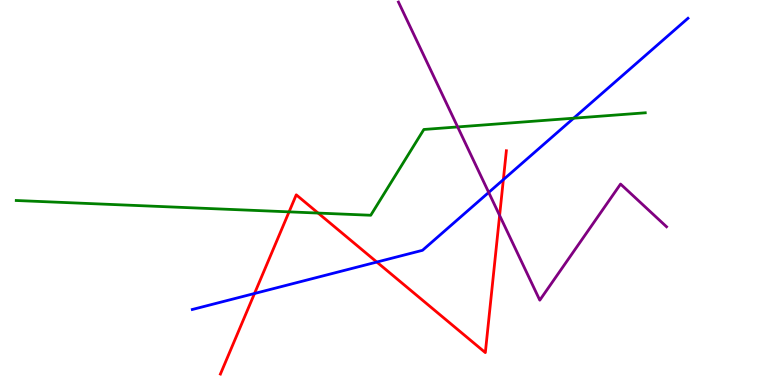[{'lines': ['blue', 'red'], 'intersections': [{'x': 3.28, 'y': 2.38}, {'x': 4.86, 'y': 3.19}, {'x': 6.49, 'y': 5.33}]}, {'lines': ['green', 'red'], 'intersections': [{'x': 3.73, 'y': 4.5}, {'x': 4.1, 'y': 4.47}]}, {'lines': ['purple', 'red'], 'intersections': [{'x': 6.45, 'y': 4.4}]}, {'lines': ['blue', 'green'], 'intersections': [{'x': 7.4, 'y': 6.93}]}, {'lines': ['blue', 'purple'], 'intersections': [{'x': 6.31, 'y': 5.0}]}, {'lines': ['green', 'purple'], 'intersections': [{'x': 5.91, 'y': 6.7}]}]